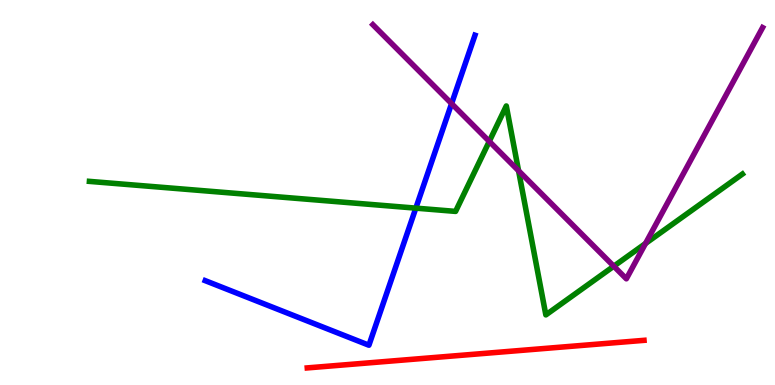[{'lines': ['blue', 'red'], 'intersections': []}, {'lines': ['green', 'red'], 'intersections': []}, {'lines': ['purple', 'red'], 'intersections': []}, {'lines': ['blue', 'green'], 'intersections': [{'x': 5.37, 'y': 4.59}]}, {'lines': ['blue', 'purple'], 'intersections': [{'x': 5.83, 'y': 7.31}]}, {'lines': ['green', 'purple'], 'intersections': [{'x': 6.31, 'y': 6.33}, {'x': 6.69, 'y': 5.56}, {'x': 7.92, 'y': 3.09}, {'x': 8.33, 'y': 3.68}]}]